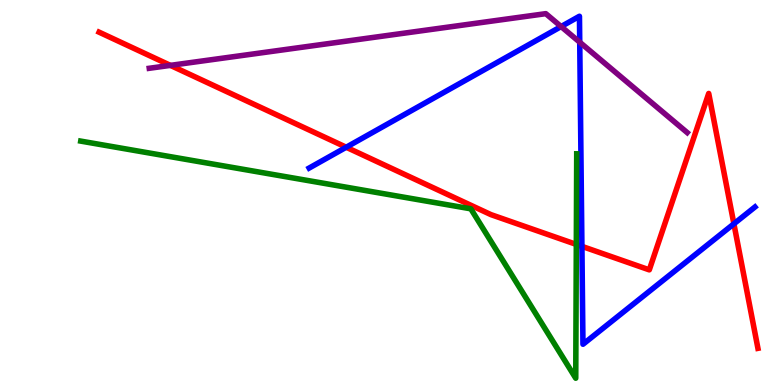[{'lines': ['blue', 'red'], 'intersections': [{'x': 4.47, 'y': 6.18}, {'x': 7.51, 'y': 3.6}, {'x': 9.47, 'y': 4.19}]}, {'lines': ['green', 'red'], 'intersections': [{'x': 7.44, 'y': 3.65}]}, {'lines': ['purple', 'red'], 'intersections': [{'x': 2.2, 'y': 8.3}]}, {'lines': ['blue', 'green'], 'intersections': []}, {'lines': ['blue', 'purple'], 'intersections': [{'x': 7.24, 'y': 9.31}, {'x': 7.48, 'y': 8.9}]}, {'lines': ['green', 'purple'], 'intersections': []}]